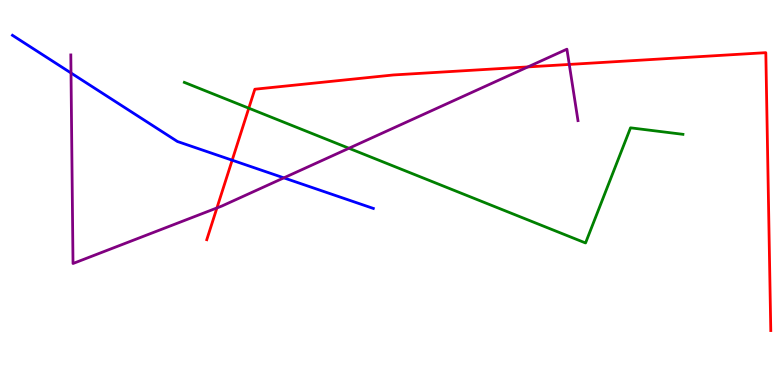[{'lines': ['blue', 'red'], 'intersections': [{'x': 3.0, 'y': 5.84}]}, {'lines': ['green', 'red'], 'intersections': [{'x': 3.21, 'y': 7.19}]}, {'lines': ['purple', 'red'], 'intersections': [{'x': 2.8, 'y': 4.6}, {'x': 6.81, 'y': 8.26}, {'x': 7.35, 'y': 8.33}]}, {'lines': ['blue', 'green'], 'intersections': []}, {'lines': ['blue', 'purple'], 'intersections': [{'x': 0.916, 'y': 8.1}, {'x': 3.66, 'y': 5.38}]}, {'lines': ['green', 'purple'], 'intersections': [{'x': 4.5, 'y': 6.15}]}]